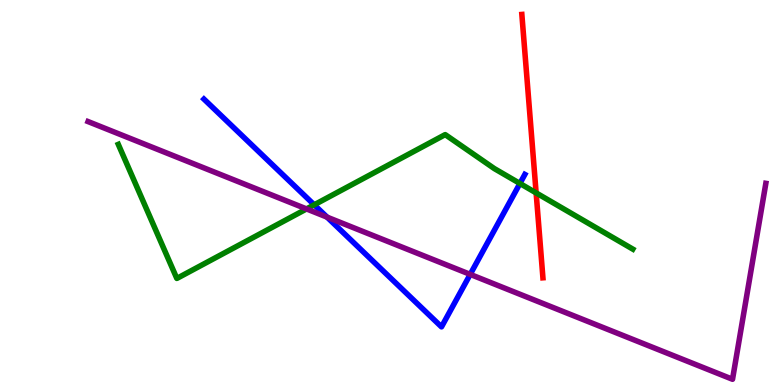[{'lines': ['blue', 'red'], 'intersections': []}, {'lines': ['green', 'red'], 'intersections': [{'x': 6.92, 'y': 4.99}]}, {'lines': ['purple', 'red'], 'intersections': []}, {'lines': ['blue', 'green'], 'intersections': [{'x': 4.05, 'y': 4.68}, {'x': 6.71, 'y': 5.23}]}, {'lines': ['blue', 'purple'], 'intersections': [{'x': 4.22, 'y': 4.36}, {'x': 6.07, 'y': 2.87}]}, {'lines': ['green', 'purple'], 'intersections': [{'x': 3.96, 'y': 4.57}]}]